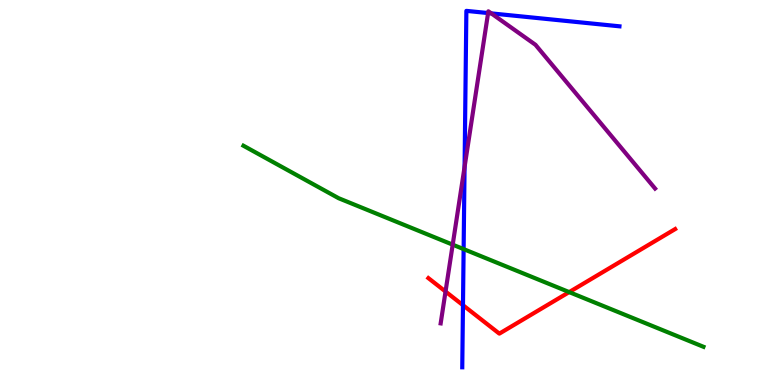[{'lines': ['blue', 'red'], 'intersections': [{'x': 5.97, 'y': 2.07}]}, {'lines': ['green', 'red'], 'intersections': [{'x': 7.34, 'y': 2.41}]}, {'lines': ['purple', 'red'], 'intersections': [{'x': 5.75, 'y': 2.43}]}, {'lines': ['blue', 'green'], 'intersections': [{'x': 5.98, 'y': 3.53}]}, {'lines': ['blue', 'purple'], 'intersections': [{'x': 5.99, 'y': 5.66}, {'x': 6.3, 'y': 9.66}, {'x': 6.34, 'y': 9.65}]}, {'lines': ['green', 'purple'], 'intersections': [{'x': 5.84, 'y': 3.65}]}]